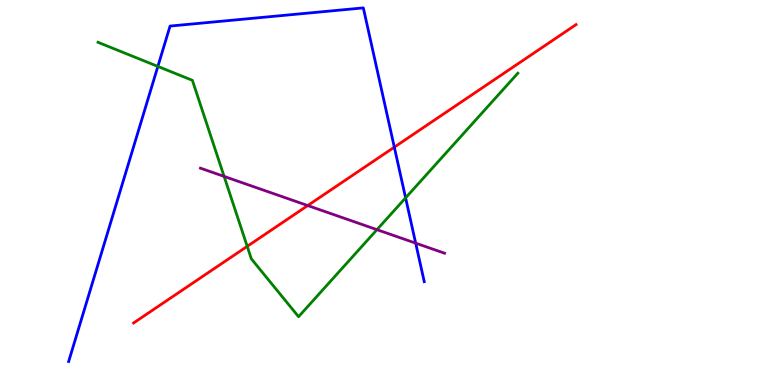[{'lines': ['blue', 'red'], 'intersections': [{'x': 5.09, 'y': 6.18}]}, {'lines': ['green', 'red'], 'intersections': [{'x': 3.19, 'y': 3.6}]}, {'lines': ['purple', 'red'], 'intersections': [{'x': 3.97, 'y': 4.66}]}, {'lines': ['blue', 'green'], 'intersections': [{'x': 2.04, 'y': 8.27}, {'x': 5.23, 'y': 4.86}]}, {'lines': ['blue', 'purple'], 'intersections': [{'x': 5.36, 'y': 3.68}]}, {'lines': ['green', 'purple'], 'intersections': [{'x': 2.89, 'y': 5.42}, {'x': 4.86, 'y': 4.03}]}]